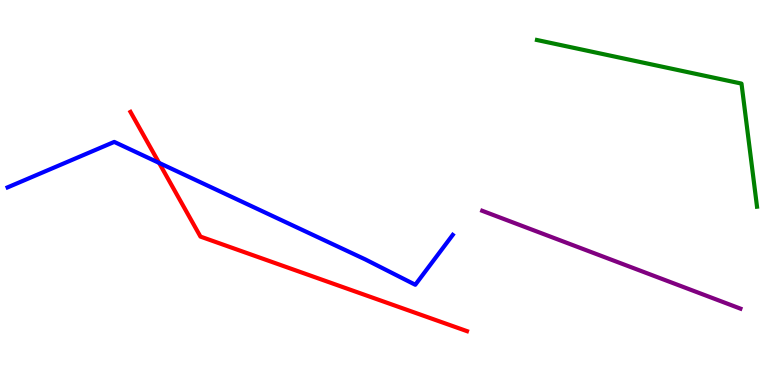[{'lines': ['blue', 'red'], 'intersections': [{'x': 2.05, 'y': 5.77}]}, {'lines': ['green', 'red'], 'intersections': []}, {'lines': ['purple', 'red'], 'intersections': []}, {'lines': ['blue', 'green'], 'intersections': []}, {'lines': ['blue', 'purple'], 'intersections': []}, {'lines': ['green', 'purple'], 'intersections': []}]